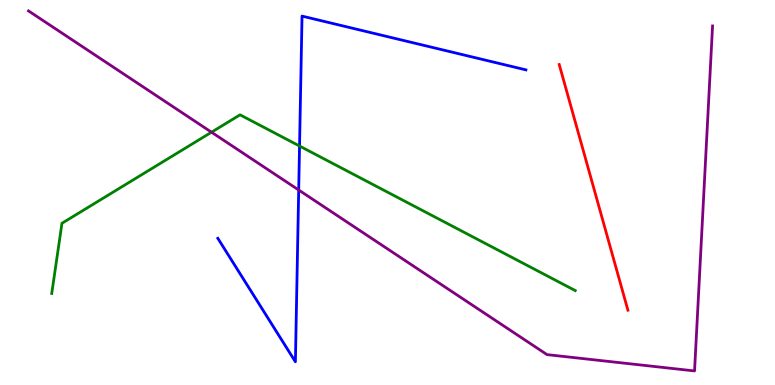[{'lines': ['blue', 'red'], 'intersections': []}, {'lines': ['green', 'red'], 'intersections': []}, {'lines': ['purple', 'red'], 'intersections': []}, {'lines': ['blue', 'green'], 'intersections': [{'x': 3.87, 'y': 6.21}]}, {'lines': ['blue', 'purple'], 'intersections': [{'x': 3.85, 'y': 5.06}]}, {'lines': ['green', 'purple'], 'intersections': [{'x': 2.73, 'y': 6.57}]}]